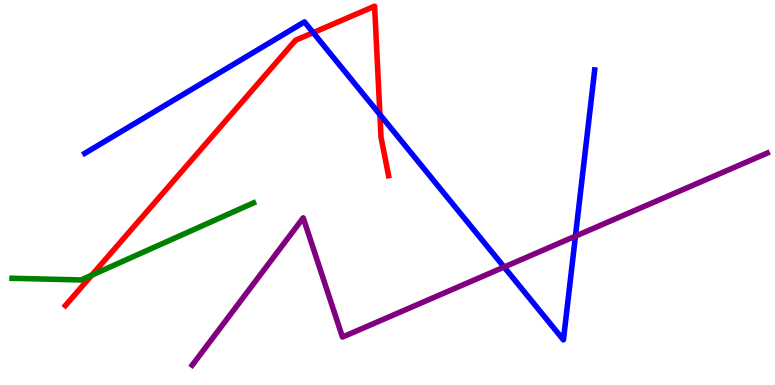[{'lines': ['blue', 'red'], 'intersections': [{'x': 4.04, 'y': 9.15}, {'x': 4.9, 'y': 7.02}]}, {'lines': ['green', 'red'], 'intersections': [{'x': 1.18, 'y': 2.85}]}, {'lines': ['purple', 'red'], 'intersections': []}, {'lines': ['blue', 'green'], 'intersections': []}, {'lines': ['blue', 'purple'], 'intersections': [{'x': 6.5, 'y': 3.06}, {'x': 7.42, 'y': 3.87}]}, {'lines': ['green', 'purple'], 'intersections': []}]